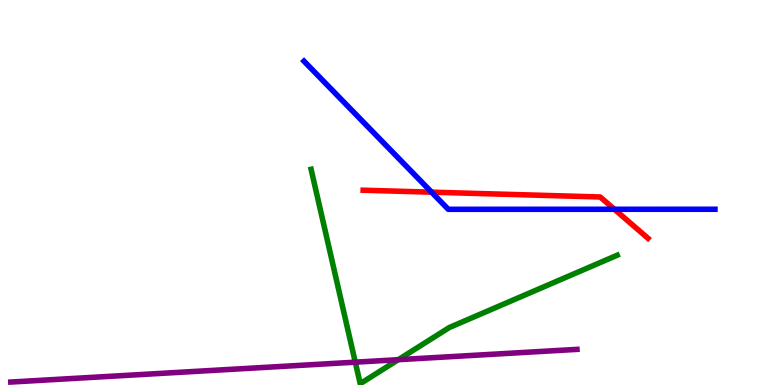[{'lines': ['blue', 'red'], 'intersections': [{'x': 5.57, 'y': 5.01}, {'x': 7.93, 'y': 4.56}]}, {'lines': ['green', 'red'], 'intersections': []}, {'lines': ['purple', 'red'], 'intersections': []}, {'lines': ['blue', 'green'], 'intersections': []}, {'lines': ['blue', 'purple'], 'intersections': []}, {'lines': ['green', 'purple'], 'intersections': [{'x': 4.58, 'y': 0.593}, {'x': 5.14, 'y': 0.657}]}]